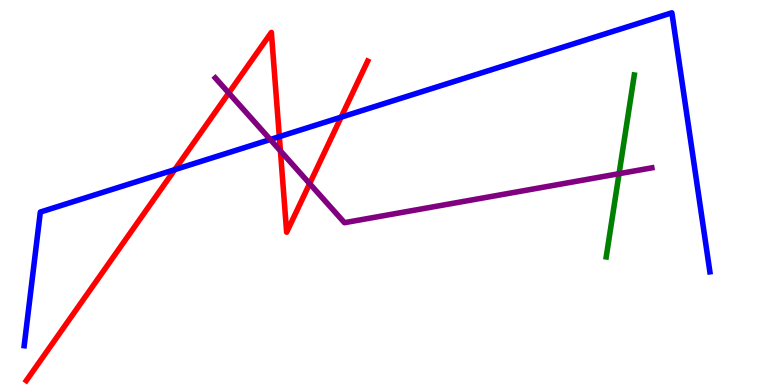[{'lines': ['blue', 'red'], 'intersections': [{'x': 2.26, 'y': 5.59}, {'x': 3.6, 'y': 6.45}, {'x': 4.4, 'y': 6.96}]}, {'lines': ['green', 'red'], 'intersections': []}, {'lines': ['purple', 'red'], 'intersections': [{'x': 2.95, 'y': 7.58}, {'x': 3.62, 'y': 6.08}, {'x': 4.0, 'y': 5.23}]}, {'lines': ['blue', 'green'], 'intersections': []}, {'lines': ['blue', 'purple'], 'intersections': [{'x': 3.49, 'y': 6.38}]}, {'lines': ['green', 'purple'], 'intersections': [{'x': 7.99, 'y': 5.49}]}]